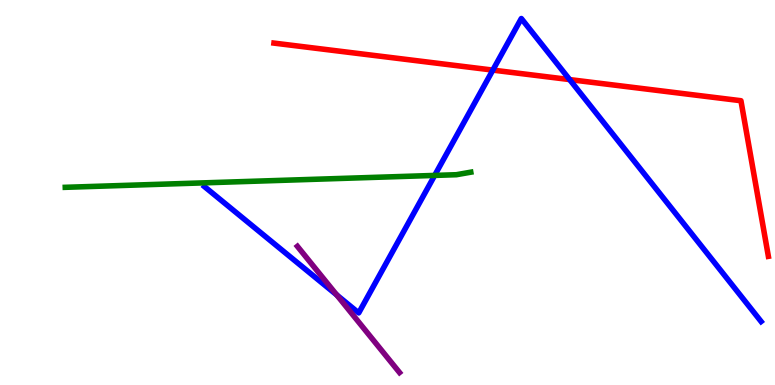[{'lines': ['blue', 'red'], 'intersections': [{'x': 6.36, 'y': 8.18}, {'x': 7.35, 'y': 7.93}]}, {'lines': ['green', 'red'], 'intersections': []}, {'lines': ['purple', 'red'], 'intersections': []}, {'lines': ['blue', 'green'], 'intersections': [{'x': 5.61, 'y': 5.44}]}, {'lines': ['blue', 'purple'], 'intersections': [{'x': 4.34, 'y': 2.34}]}, {'lines': ['green', 'purple'], 'intersections': []}]